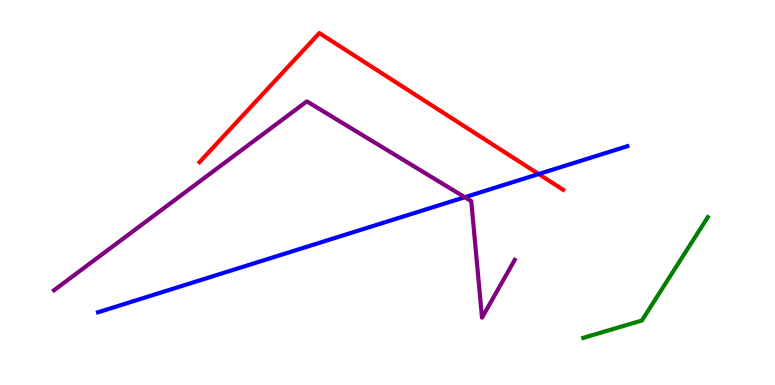[{'lines': ['blue', 'red'], 'intersections': [{'x': 6.95, 'y': 5.48}]}, {'lines': ['green', 'red'], 'intersections': []}, {'lines': ['purple', 'red'], 'intersections': []}, {'lines': ['blue', 'green'], 'intersections': []}, {'lines': ['blue', 'purple'], 'intersections': [{'x': 6.0, 'y': 4.88}]}, {'lines': ['green', 'purple'], 'intersections': []}]